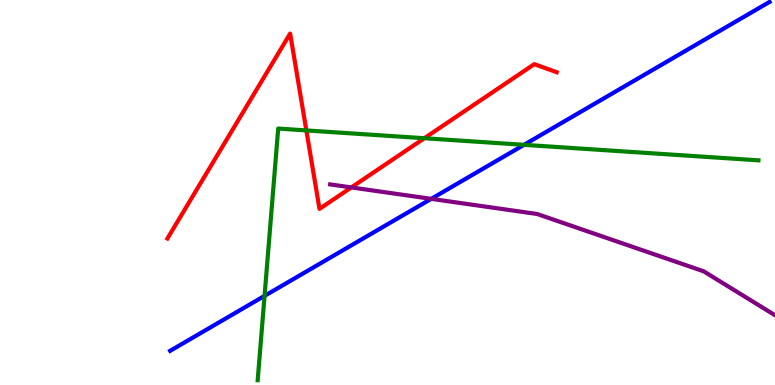[{'lines': ['blue', 'red'], 'intersections': []}, {'lines': ['green', 'red'], 'intersections': [{'x': 3.95, 'y': 6.61}, {'x': 5.48, 'y': 6.41}]}, {'lines': ['purple', 'red'], 'intersections': [{'x': 4.53, 'y': 5.13}]}, {'lines': ['blue', 'green'], 'intersections': [{'x': 3.41, 'y': 2.32}, {'x': 6.76, 'y': 6.24}]}, {'lines': ['blue', 'purple'], 'intersections': [{'x': 5.56, 'y': 4.83}]}, {'lines': ['green', 'purple'], 'intersections': []}]